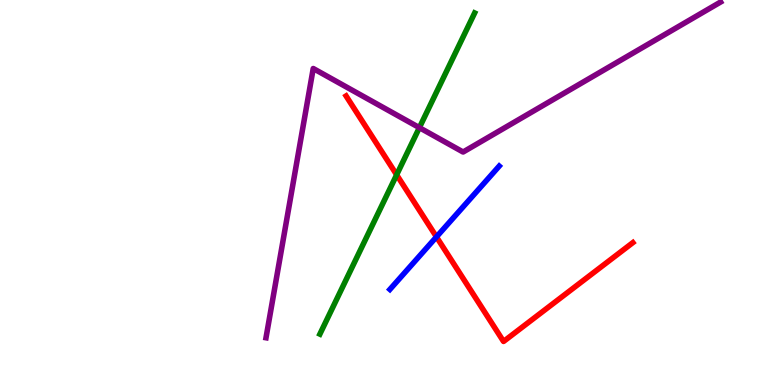[{'lines': ['blue', 'red'], 'intersections': [{'x': 5.63, 'y': 3.85}]}, {'lines': ['green', 'red'], 'intersections': [{'x': 5.12, 'y': 5.46}]}, {'lines': ['purple', 'red'], 'intersections': []}, {'lines': ['blue', 'green'], 'intersections': []}, {'lines': ['blue', 'purple'], 'intersections': []}, {'lines': ['green', 'purple'], 'intersections': [{'x': 5.41, 'y': 6.68}]}]